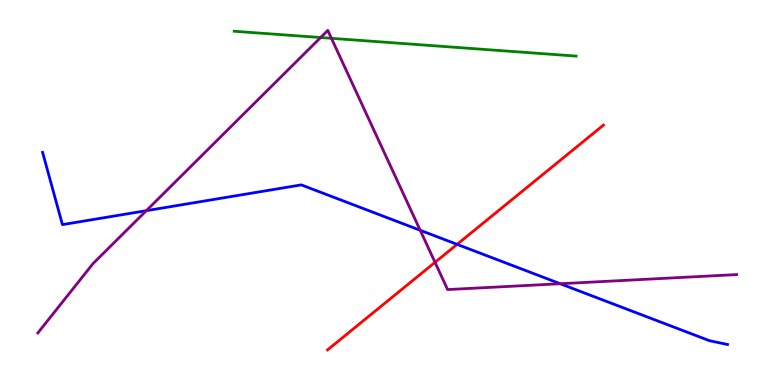[{'lines': ['blue', 'red'], 'intersections': [{'x': 5.9, 'y': 3.65}]}, {'lines': ['green', 'red'], 'intersections': []}, {'lines': ['purple', 'red'], 'intersections': [{'x': 5.61, 'y': 3.19}]}, {'lines': ['blue', 'green'], 'intersections': []}, {'lines': ['blue', 'purple'], 'intersections': [{'x': 1.89, 'y': 4.53}, {'x': 5.42, 'y': 4.02}, {'x': 7.23, 'y': 2.63}]}, {'lines': ['green', 'purple'], 'intersections': [{'x': 4.14, 'y': 9.03}, {'x': 4.28, 'y': 9.0}]}]